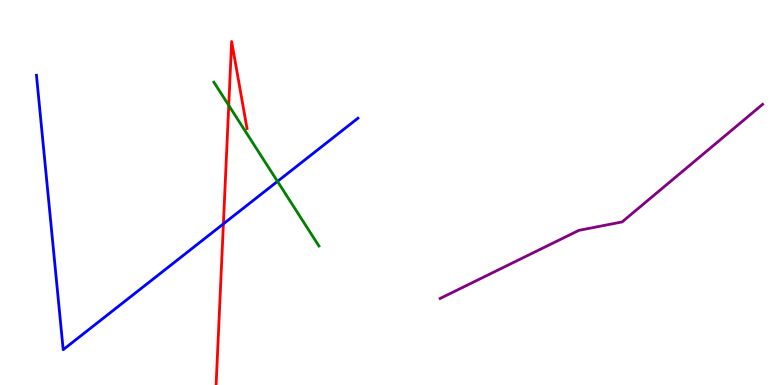[{'lines': ['blue', 'red'], 'intersections': [{'x': 2.88, 'y': 4.19}]}, {'lines': ['green', 'red'], 'intersections': [{'x': 2.95, 'y': 7.26}]}, {'lines': ['purple', 'red'], 'intersections': []}, {'lines': ['blue', 'green'], 'intersections': [{'x': 3.58, 'y': 5.29}]}, {'lines': ['blue', 'purple'], 'intersections': []}, {'lines': ['green', 'purple'], 'intersections': []}]